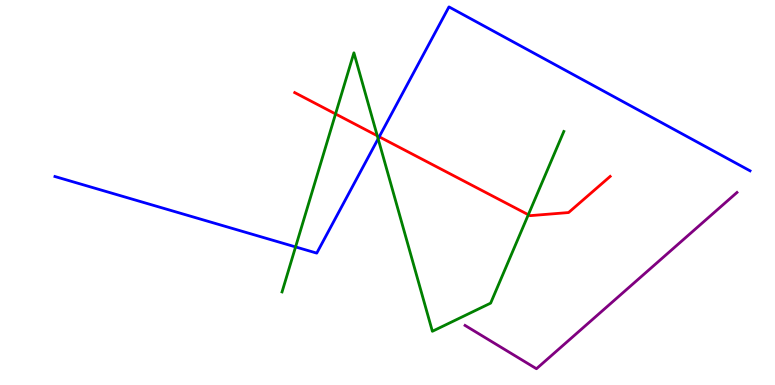[{'lines': ['blue', 'red'], 'intersections': [{'x': 4.89, 'y': 6.45}]}, {'lines': ['green', 'red'], 'intersections': [{'x': 4.33, 'y': 7.04}, {'x': 4.87, 'y': 6.47}, {'x': 6.82, 'y': 4.42}]}, {'lines': ['purple', 'red'], 'intersections': []}, {'lines': ['blue', 'green'], 'intersections': [{'x': 3.81, 'y': 3.59}, {'x': 4.88, 'y': 6.39}]}, {'lines': ['blue', 'purple'], 'intersections': []}, {'lines': ['green', 'purple'], 'intersections': []}]